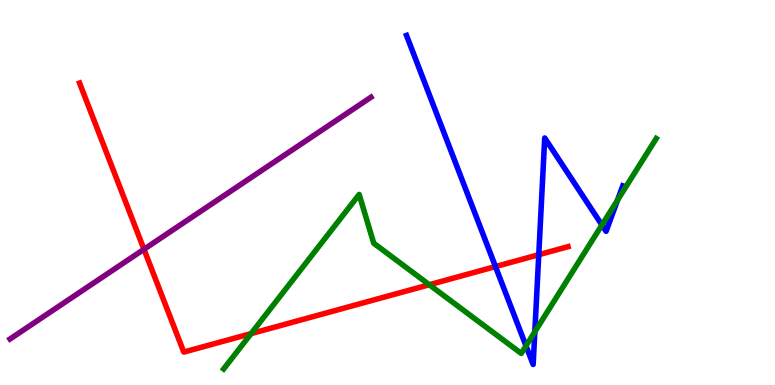[{'lines': ['blue', 'red'], 'intersections': [{'x': 6.39, 'y': 3.08}, {'x': 6.95, 'y': 3.38}]}, {'lines': ['green', 'red'], 'intersections': [{'x': 3.24, 'y': 1.33}, {'x': 5.54, 'y': 2.6}]}, {'lines': ['purple', 'red'], 'intersections': [{'x': 1.86, 'y': 3.53}]}, {'lines': ['blue', 'green'], 'intersections': [{'x': 6.79, 'y': 1.02}, {'x': 6.9, 'y': 1.38}, {'x': 7.77, 'y': 4.16}, {'x': 7.97, 'y': 4.8}]}, {'lines': ['blue', 'purple'], 'intersections': []}, {'lines': ['green', 'purple'], 'intersections': []}]